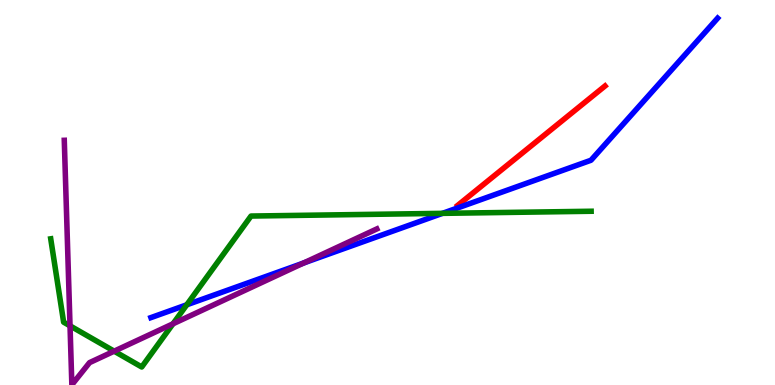[{'lines': ['blue', 'red'], 'intersections': []}, {'lines': ['green', 'red'], 'intersections': []}, {'lines': ['purple', 'red'], 'intersections': []}, {'lines': ['blue', 'green'], 'intersections': [{'x': 2.41, 'y': 2.08}, {'x': 5.71, 'y': 4.46}]}, {'lines': ['blue', 'purple'], 'intersections': [{'x': 3.92, 'y': 3.17}]}, {'lines': ['green', 'purple'], 'intersections': [{'x': 0.904, 'y': 1.54}, {'x': 1.47, 'y': 0.879}, {'x': 2.23, 'y': 1.59}]}]